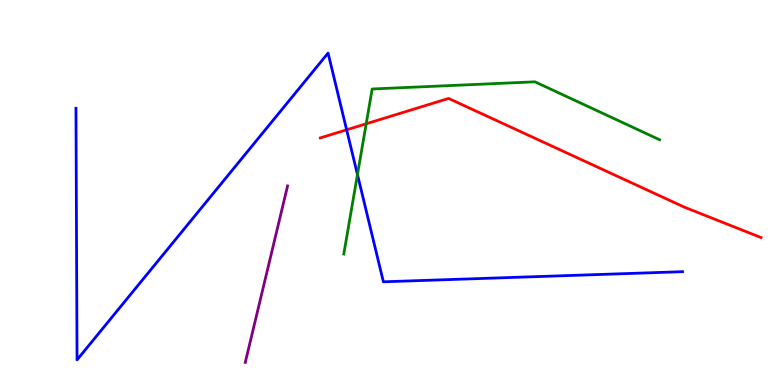[{'lines': ['blue', 'red'], 'intersections': [{'x': 4.47, 'y': 6.63}]}, {'lines': ['green', 'red'], 'intersections': [{'x': 4.73, 'y': 6.78}]}, {'lines': ['purple', 'red'], 'intersections': []}, {'lines': ['blue', 'green'], 'intersections': [{'x': 4.61, 'y': 5.47}]}, {'lines': ['blue', 'purple'], 'intersections': []}, {'lines': ['green', 'purple'], 'intersections': []}]